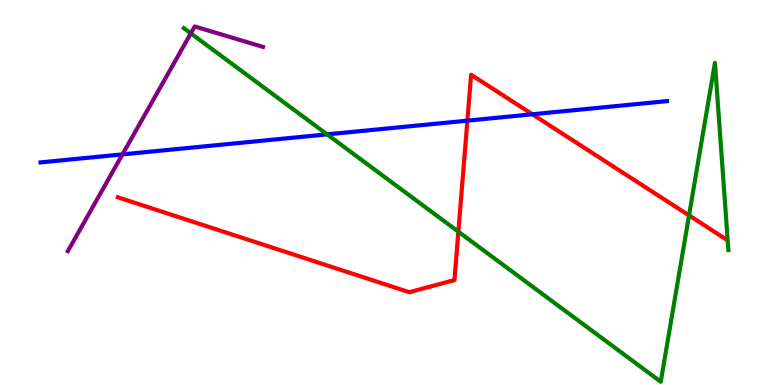[{'lines': ['blue', 'red'], 'intersections': [{'x': 6.03, 'y': 6.87}, {'x': 6.87, 'y': 7.03}]}, {'lines': ['green', 'red'], 'intersections': [{'x': 5.91, 'y': 3.98}, {'x': 8.89, 'y': 4.41}]}, {'lines': ['purple', 'red'], 'intersections': []}, {'lines': ['blue', 'green'], 'intersections': [{'x': 4.22, 'y': 6.51}]}, {'lines': ['blue', 'purple'], 'intersections': [{'x': 1.58, 'y': 5.99}]}, {'lines': ['green', 'purple'], 'intersections': [{'x': 2.46, 'y': 9.13}]}]